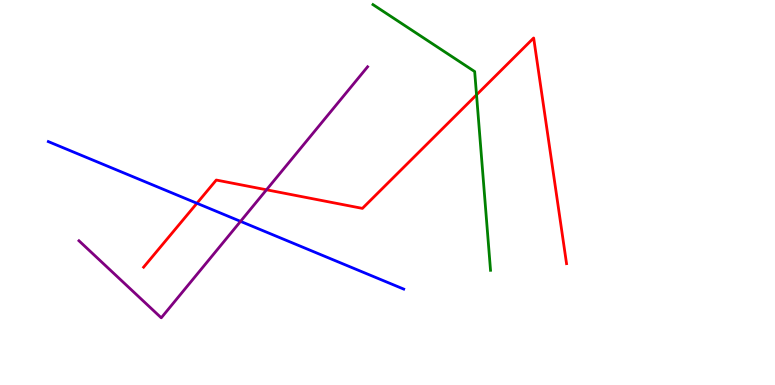[{'lines': ['blue', 'red'], 'intersections': [{'x': 2.54, 'y': 4.72}]}, {'lines': ['green', 'red'], 'intersections': [{'x': 6.15, 'y': 7.54}]}, {'lines': ['purple', 'red'], 'intersections': [{'x': 3.44, 'y': 5.07}]}, {'lines': ['blue', 'green'], 'intersections': []}, {'lines': ['blue', 'purple'], 'intersections': [{'x': 3.1, 'y': 4.25}]}, {'lines': ['green', 'purple'], 'intersections': []}]